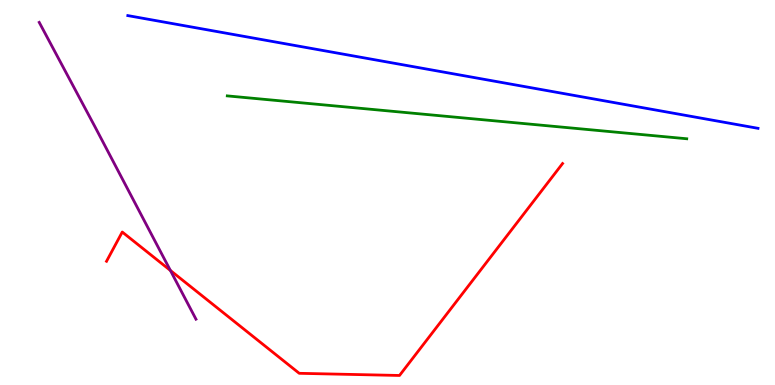[{'lines': ['blue', 'red'], 'intersections': []}, {'lines': ['green', 'red'], 'intersections': []}, {'lines': ['purple', 'red'], 'intersections': [{'x': 2.2, 'y': 2.98}]}, {'lines': ['blue', 'green'], 'intersections': []}, {'lines': ['blue', 'purple'], 'intersections': []}, {'lines': ['green', 'purple'], 'intersections': []}]